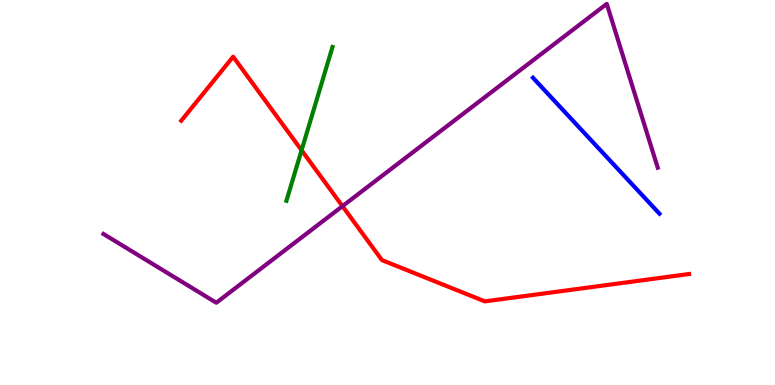[{'lines': ['blue', 'red'], 'intersections': []}, {'lines': ['green', 'red'], 'intersections': [{'x': 3.89, 'y': 6.1}]}, {'lines': ['purple', 'red'], 'intersections': [{'x': 4.42, 'y': 4.65}]}, {'lines': ['blue', 'green'], 'intersections': []}, {'lines': ['blue', 'purple'], 'intersections': []}, {'lines': ['green', 'purple'], 'intersections': []}]